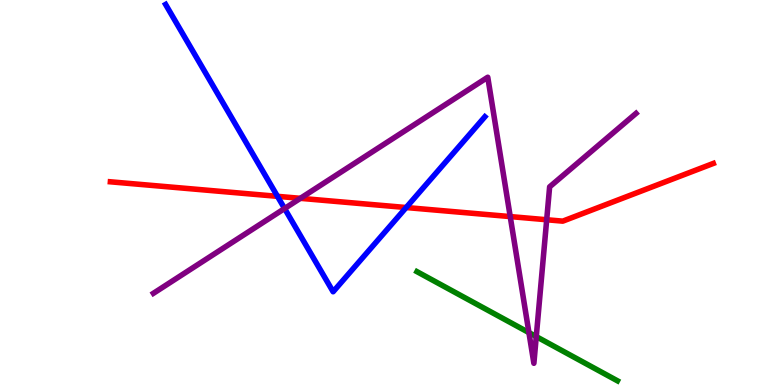[{'lines': ['blue', 'red'], 'intersections': [{'x': 3.58, 'y': 4.9}, {'x': 5.24, 'y': 4.61}]}, {'lines': ['green', 'red'], 'intersections': []}, {'lines': ['purple', 'red'], 'intersections': [{'x': 3.88, 'y': 4.85}, {'x': 6.58, 'y': 4.37}, {'x': 7.05, 'y': 4.29}]}, {'lines': ['blue', 'green'], 'intersections': []}, {'lines': ['blue', 'purple'], 'intersections': [{'x': 3.67, 'y': 4.58}]}, {'lines': ['green', 'purple'], 'intersections': [{'x': 6.82, 'y': 1.36}, {'x': 6.92, 'y': 1.26}]}]